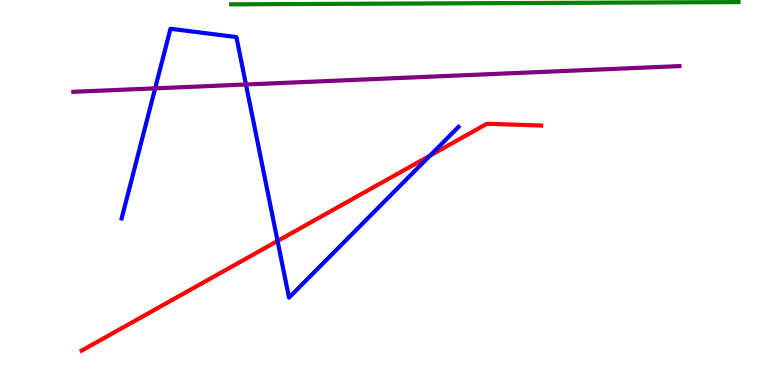[{'lines': ['blue', 'red'], 'intersections': [{'x': 3.58, 'y': 3.74}, {'x': 5.55, 'y': 5.96}]}, {'lines': ['green', 'red'], 'intersections': []}, {'lines': ['purple', 'red'], 'intersections': []}, {'lines': ['blue', 'green'], 'intersections': []}, {'lines': ['blue', 'purple'], 'intersections': [{'x': 2.0, 'y': 7.71}, {'x': 3.17, 'y': 7.81}]}, {'lines': ['green', 'purple'], 'intersections': []}]